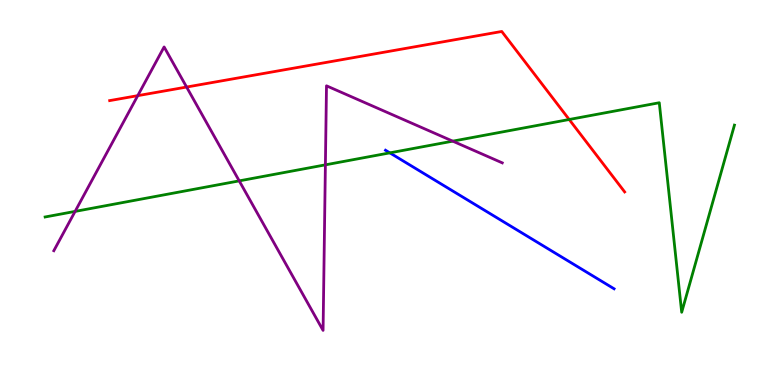[{'lines': ['blue', 'red'], 'intersections': []}, {'lines': ['green', 'red'], 'intersections': [{'x': 7.34, 'y': 6.9}]}, {'lines': ['purple', 'red'], 'intersections': [{'x': 1.78, 'y': 7.52}, {'x': 2.41, 'y': 7.74}]}, {'lines': ['blue', 'green'], 'intersections': [{'x': 5.03, 'y': 6.03}]}, {'lines': ['blue', 'purple'], 'intersections': []}, {'lines': ['green', 'purple'], 'intersections': [{'x': 0.969, 'y': 4.51}, {'x': 3.09, 'y': 5.3}, {'x': 4.2, 'y': 5.72}, {'x': 5.84, 'y': 6.33}]}]